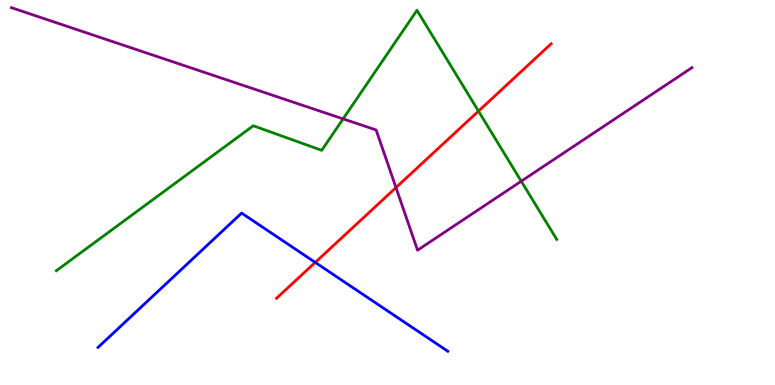[{'lines': ['blue', 'red'], 'intersections': [{'x': 4.07, 'y': 3.18}]}, {'lines': ['green', 'red'], 'intersections': [{'x': 6.17, 'y': 7.11}]}, {'lines': ['purple', 'red'], 'intersections': [{'x': 5.11, 'y': 5.13}]}, {'lines': ['blue', 'green'], 'intersections': []}, {'lines': ['blue', 'purple'], 'intersections': []}, {'lines': ['green', 'purple'], 'intersections': [{'x': 4.43, 'y': 6.91}, {'x': 6.73, 'y': 5.29}]}]